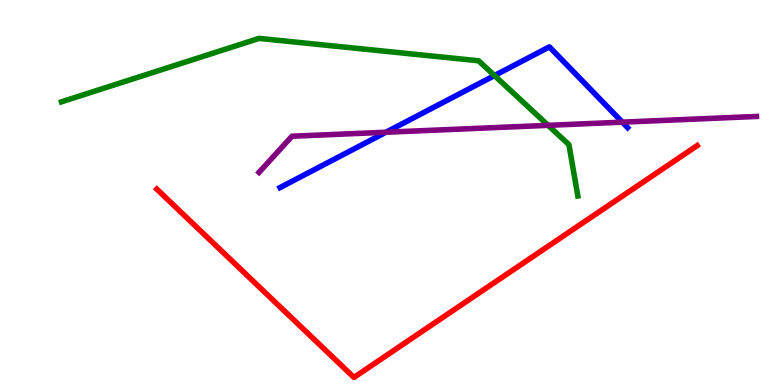[{'lines': ['blue', 'red'], 'intersections': []}, {'lines': ['green', 'red'], 'intersections': []}, {'lines': ['purple', 'red'], 'intersections': []}, {'lines': ['blue', 'green'], 'intersections': [{'x': 6.38, 'y': 8.04}]}, {'lines': ['blue', 'purple'], 'intersections': [{'x': 4.98, 'y': 6.57}, {'x': 8.03, 'y': 6.83}]}, {'lines': ['green', 'purple'], 'intersections': [{'x': 7.07, 'y': 6.74}]}]